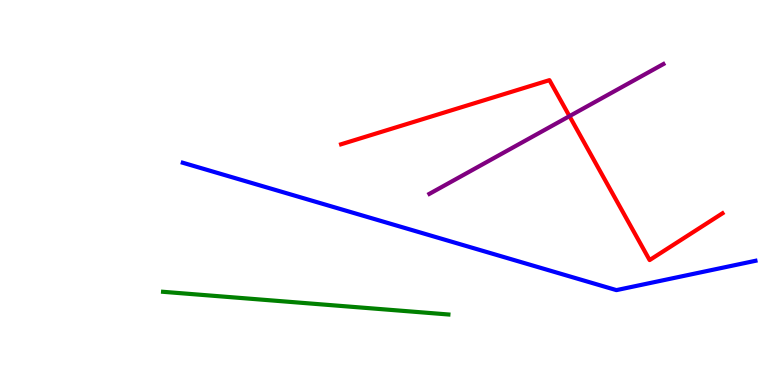[{'lines': ['blue', 'red'], 'intersections': []}, {'lines': ['green', 'red'], 'intersections': []}, {'lines': ['purple', 'red'], 'intersections': [{'x': 7.35, 'y': 6.98}]}, {'lines': ['blue', 'green'], 'intersections': []}, {'lines': ['blue', 'purple'], 'intersections': []}, {'lines': ['green', 'purple'], 'intersections': []}]